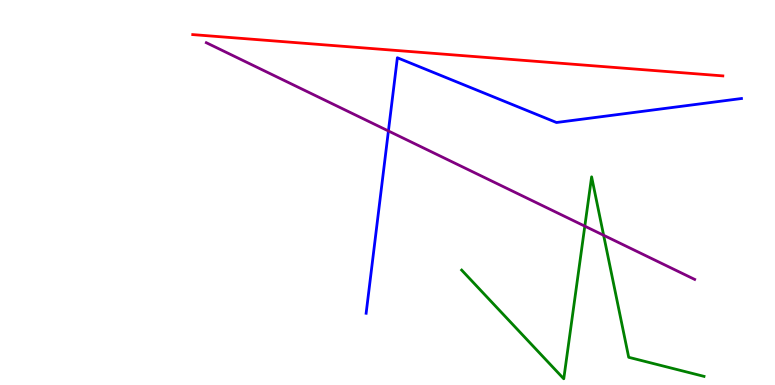[{'lines': ['blue', 'red'], 'intersections': []}, {'lines': ['green', 'red'], 'intersections': []}, {'lines': ['purple', 'red'], 'intersections': []}, {'lines': ['blue', 'green'], 'intersections': []}, {'lines': ['blue', 'purple'], 'intersections': [{'x': 5.01, 'y': 6.6}]}, {'lines': ['green', 'purple'], 'intersections': [{'x': 7.55, 'y': 4.13}, {'x': 7.79, 'y': 3.89}]}]